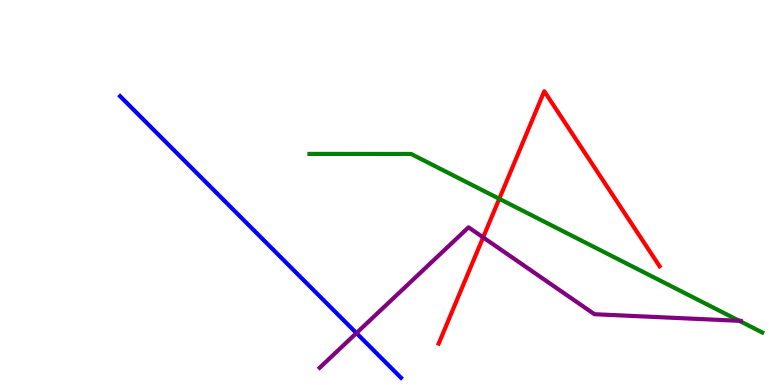[{'lines': ['blue', 'red'], 'intersections': []}, {'lines': ['green', 'red'], 'intersections': [{'x': 6.44, 'y': 4.84}]}, {'lines': ['purple', 'red'], 'intersections': [{'x': 6.23, 'y': 3.83}]}, {'lines': ['blue', 'green'], 'intersections': []}, {'lines': ['blue', 'purple'], 'intersections': [{'x': 4.6, 'y': 1.35}]}, {'lines': ['green', 'purple'], 'intersections': [{'x': 9.54, 'y': 1.67}]}]